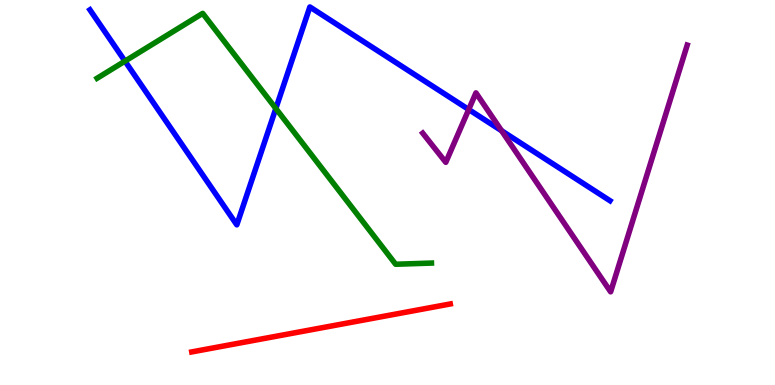[{'lines': ['blue', 'red'], 'intersections': []}, {'lines': ['green', 'red'], 'intersections': []}, {'lines': ['purple', 'red'], 'intersections': []}, {'lines': ['blue', 'green'], 'intersections': [{'x': 1.61, 'y': 8.41}, {'x': 3.56, 'y': 7.18}]}, {'lines': ['blue', 'purple'], 'intersections': [{'x': 6.05, 'y': 7.16}, {'x': 6.47, 'y': 6.6}]}, {'lines': ['green', 'purple'], 'intersections': []}]